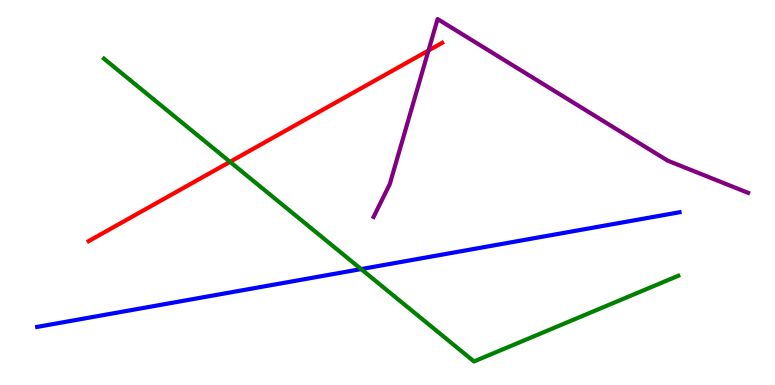[{'lines': ['blue', 'red'], 'intersections': []}, {'lines': ['green', 'red'], 'intersections': [{'x': 2.97, 'y': 5.8}]}, {'lines': ['purple', 'red'], 'intersections': [{'x': 5.53, 'y': 8.69}]}, {'lines': ['blue', 'green'], 'intersections': [{'x': 4.66, 'y': 3.01}]}, {'lines': ['blue', 'purple'], 'intersections': []}, {'lines': ['green', 'purple'], 'intersections': []}]